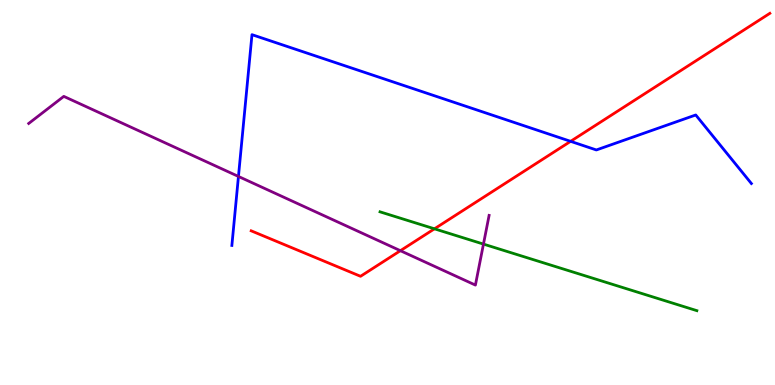[{'lines': ['blue', 'red'], 'intersections': [{'x': 7.36, 'y': 6.33}]}, {'lines': ['green', 'red'], 'intersections': [{'x': 5.61, 'y': 4.06}]}, {'lines': ['purple', 'red'], 'intersections': [{'x': 5.17, 'y': 3.49}]}, {'lines': ['blue', 'green'], 'intersections': []}, {'lines': ['blue', 'purple'], 'intersections': [{'x': 3.08, 'y': 5.42}]}, {'lines': ['green', 'purple'], 'intersections': [{'x': 6.24, 'y': 3.66}]}]